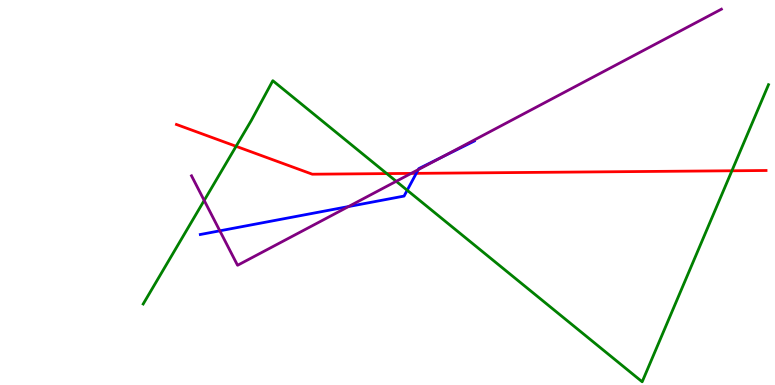[{'lines': ['blue', 'red'], 'intersections': [{'x': 5.37, 'y': 5.5}]}, {'lines': ['green', 'red'], 'intersections': [{'x': 3.05, 'y': 6.2}, {'x': 4.99, 'y': 5.49}, {'x': 9.44, 'y': 5.56}]}, {'lines': ['purple', 'red'], 'intersections': [{'x': 5.31, 'y': 5.5}]}, {'lines': ['blue', 'green'], 'intersections': [{'x': 5.25, 'y': 5.06}]}, {'lines': ['blue', 'purple'], 'intersections': [{'x': 2.84, 'y': 4.0}, {'x': 4.5, 'y': 4.63}, {'x': 5.4, 'y': 5.59}, {'x': 5.7, 'y': 5.91}]}, {'lines': ['green', 'purple'], 'intersections': [{'x': 2.63, 'y': 4.79}, {'x': 5.11, 'y': 5.29}]}]